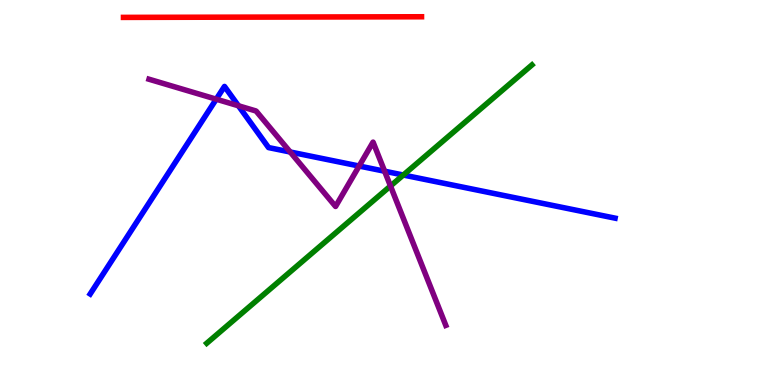[{'lines': ['blue', 'red'], 'intersections': []}, {'lines': ['green', 'red'], 'intersections': []}, {'lines': ['purple', 'red'], 'intersections': []}, {'lines': ['blue', 'green'], 'intersections': [{'x': 5.2, 'y': 5.45}]}, {'lines': ['blue', 'purple'], 'intersections': [{'x': 2.79, 'y': 7.42}, {'x': 3.08, 'y': 7.25}, {'x': 3.74, 'y': 6.05}, {'x': 4.63, 'y': 5.69}, {'x': 4.96, 'y': 5.55}]}, {'lines': ['green', 'purple'], 'intersections': [{'x': 5.04, 'y': 5.17}]}]